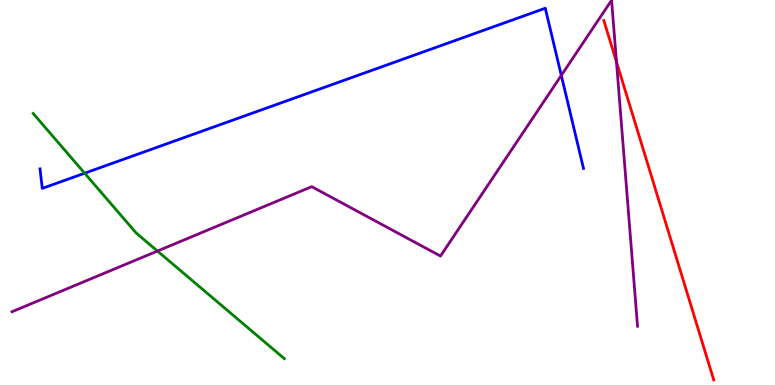[{'lines': ['blue', 'red'], 'intersections': []}, {'lines': ['green', 'red'], 'intersections': []}, {'lines': ['purple', 'red'], 'intersections': [{'x': 7.95, 'y': 8.39}]}, {'lines': ['blue', 'green'], 'intersections': [{'x': 1.09, 'y': 5.5}]}, {'lines': ['blue', 'purple'], 'intersections': [{'x': 7.24, 'y': 8.04}]}, {'lines': ['green', 'purple'], 'intersections': [{'x': 2.03, 'y': 3.48}]}]